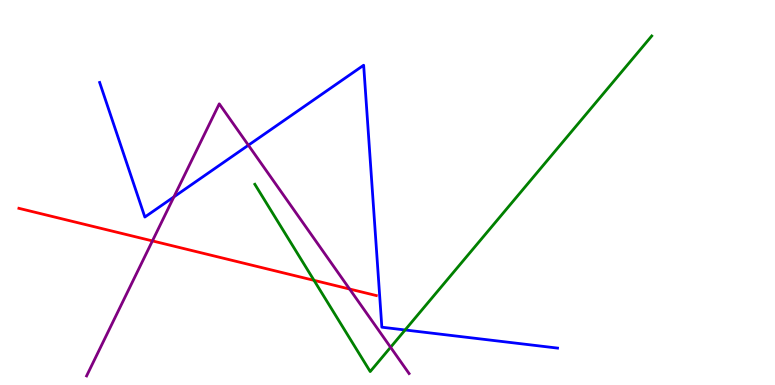[{'lines': ['blue', 'red'], 'intersections': []}, {'lines': ['green', 'red'], 'intersections': [{'x': 4.05, 'y': 2.72}]}, {'lines': ['purple', 'red'], 'intersections': [{'x': 1.97, 'y': 3.74}, {'x': 4.51, 'y': 2.49}]}, {'lines': ['blue', 'green'], 'intersections': [{'x': 5.23, 'y': 1.43}]}, {'lines': ['blue', 'purple'], 'intersections': [{'x': 2.24, 'y': 4.89}, {'x': 3.2, 'y': 6.23}]}, {'lines': ['green', 'purple'], 'intersections': [{'x': 5.04, 'y': 0.98}]}]